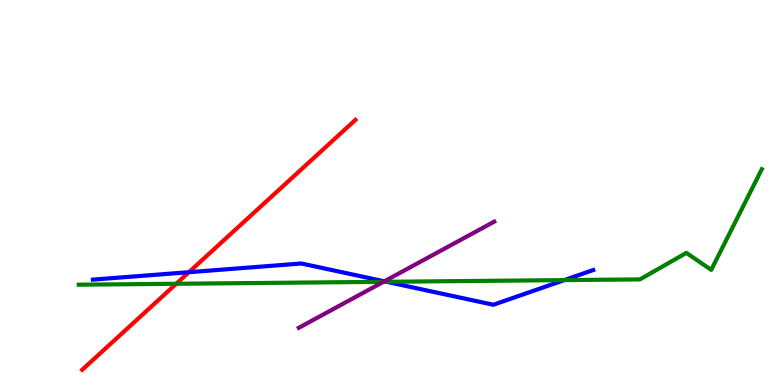[{'lines': ['blue', 'red'], 'intersections': [{'x': 2.44, 'y': 2.93}]}, {'lines': ['green', 'red'], 'intersections': [{'x': 2.27, 'y': 2.63}]}, {'lines': ['purple', 'red'], 'intersections': []}, {'lines': ['blue', 'green'], 'intersections': [{'x': 4.99, 'y': 2.68}, {'x': 7.28, 'y': 2.72}]}, {'lines': ['blue', 'purple'], 'intersections': [{'x': 4.96, 'y': 2.69}]}, {'lines': ['green', 'purple'], 'intersections': [{'x': 4.95, 'y': 2.68}]}]